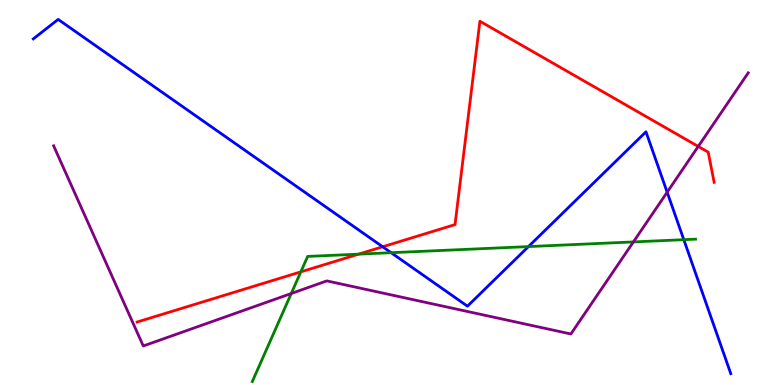[{'lines': ['blue', 'red'], 'intersections': [{'x': 4.94, 'y': 3.59}]}, {'lines': ['green', 'red'], 'intersections': [{'x': 3.88, 'y': 2.94}, {'x': 4.63, 'y': 3.4}]}, {'lines': ['purple', 'red'], 'intersections': [{'x': 9.01, 'y': 6.2}]}, {'lines': ['blue', 'green'], 'intersections': [{'x': 5.05, 'y': 3.44}, {'x': 6.82, 'y': 3.6}, {'x': 8.82, 'y': 3.77}]}, {'lines': ['blue', 'purple'], 'intersections': [{'x': 8.61, 'y': 5.01}]}, {'lines': ['green', 'purple'], 'intersections': [{'x': 3.76, 'y': 2.38}, {'x': 8.17, 'y': 3.72}]}]